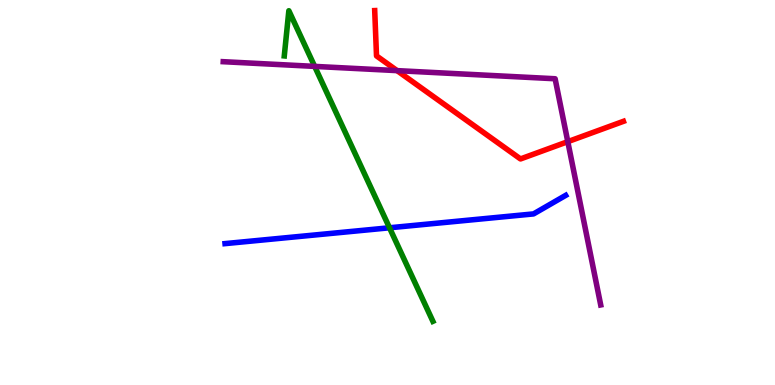[{'lines': ['blue', 'red'], 'intersections': []}, {'lines': ['green', 'red'], 'intersections': []}, {'lines': ['purple', 'red'], 'intersections': [{'x': 5.12, 'y': 8.17}, {'x': 7.33, 'y': 6.32}]}, {'lines': ['blue', 'green'], 'intersections': [{'x': 5.03, 'y': 4.08}]}, {'lines': ['blue', 'purple'], 'intersections': []}, {'lines': ['green', 'purple'], 'intersections': [{'x': 4.06, 'y': 8.28}]}]